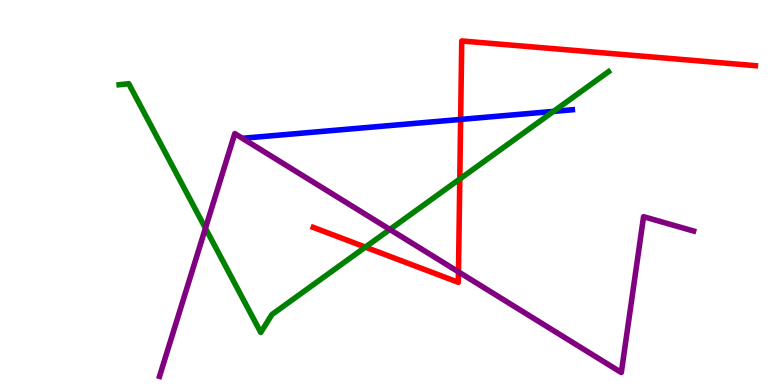[{'lines': ['blue', 'red'], 'intersections': [{'x': 5.94, 'y': 6.9}]}, {'lines': ['green', 'red'], 'intersections': [{'x': 4.71, 'y': 3.58}, {'x': 5.93, 'y': 5.35}]}, {'lines': ['purple', 'red'], 'intersections': [{'x': 5.92, 'y': 2.94}]}, {'lines': ['blue', 'green'], 'intersections': [{'x': 7.14, 'y': 7.11}]}, {'lines': ['blue', 'purple'], 'intersections': []}, {'lines': ['green', 'purple'], 'intersections': [{'x': 2.65, 'y': 4.07}, {'x': 5.03, 'y': 4.04}]}]